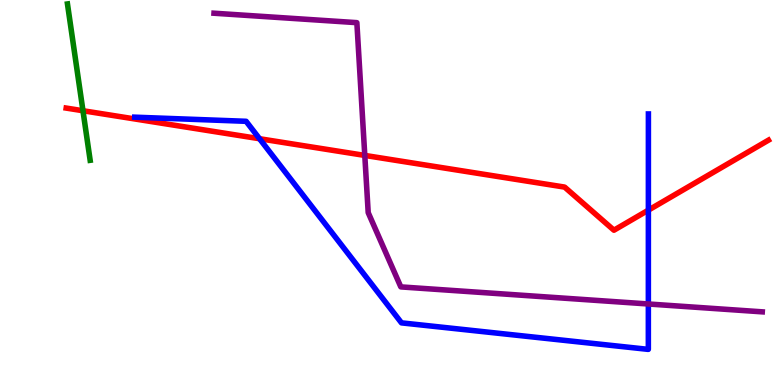[{'lines': ['blue', 'red'], 'intersections': [{'x': 3.35, 'y': 6.4}, {'x': 8.37, 'y': 4.54}]}, {'lines': ['green', 'red'], 'intersections': [{'x': 1.07, 'y': 7.12}]}, {'lines': ['purple', 'red'], 'intersections': [{'x': 4.71, 'y': 5.96}]}, {'lines': ['blue', 'green'], 'intersections': []}, {'lines': ['blue', 'purple'], 'intersections': [{'x': 8.37, 'y': 2.1}]}, {'lines': ['green', 'purple'], 'intersections': []}]